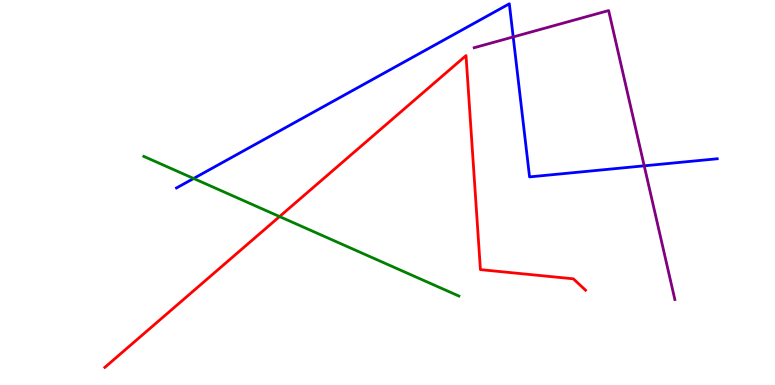[{'lines': ['blue', 'red'], 'intersections': []}, {'lines': ['green', 'red'], 'intersections': [{'x': 3.61, 'y': 4.38}]}, {'lines': ['purple', 'red'], 'intersections': []}, {'lines': ['blue', 'green'], 'intersections': [{'x': 2.5, 'y': 5.36}]}, {'lines': ['blue', 'purple'], 'intersections': [{'x': 6.62, 'y': 9.04}, {'x': 8.31, 'y': 5.69}]}, {'lines': ['green', 'purple'], 'intersections': []}]